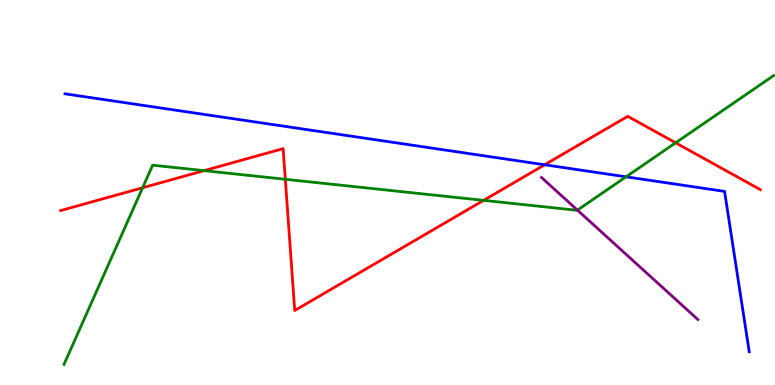[{'lines': ['blue', 'red'], 'intersections': [{'x': 7.03, 'y': 5.72}]}, {'lines': ['green', 'red'], 'intersections': [{'x': 1.84, 'y': 5.12}, {'x': 2.63, 'y': 5.57}, {'x': 3.68, 'y': 5.34}, {'x': 6.24, 'y': 4.8}, {'x': 8.72, 'y': 6.29}]}, {'lines': ['purple', 'red'], 'intersections': []}, {'lines': ['blue', 'green'], 'intersections': [{'x': 8.08, 'y': 5.41}]}, {'lines': ['blue', 'purple'], 'intersections': []}, {'lines': ['green', 'purple'], 'intersections': [{'x': 7.45, 'y': 4.54}]}]